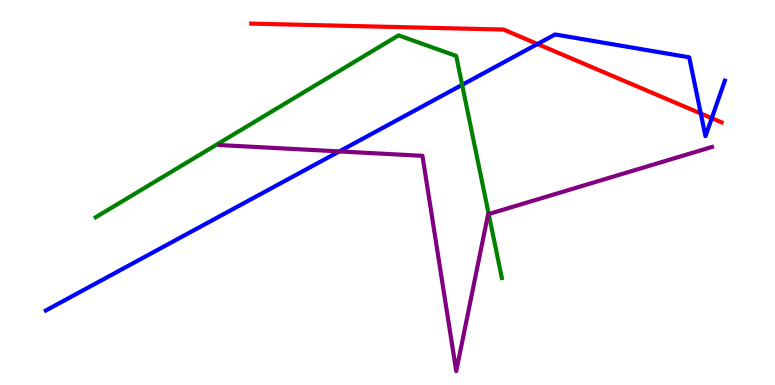[{'lines': ['blue', 'red'], 'intersections': [{'x': 6.94, 'y': 8.86}, {'x': 9.04, 'y': 7.05}, {'x': 9.18, 'y': 6.93}]}, {'lines': ['green', 'red'], 'intersections': []}, {'lines': ['purple', 'red'], 'intersections': []}, {'lines': ['blue', 'green'], 'intersections': [{'x': 5.96, 'y': 7.8}]}, {'lines': ['blue', 'purple'], 'intersections': [{'x': 4.38, 'y': 6.07}]}, {'lines': ['green', 'purple'], 'intersections': [{'x': 6.31, 'y': 4.44}]}]